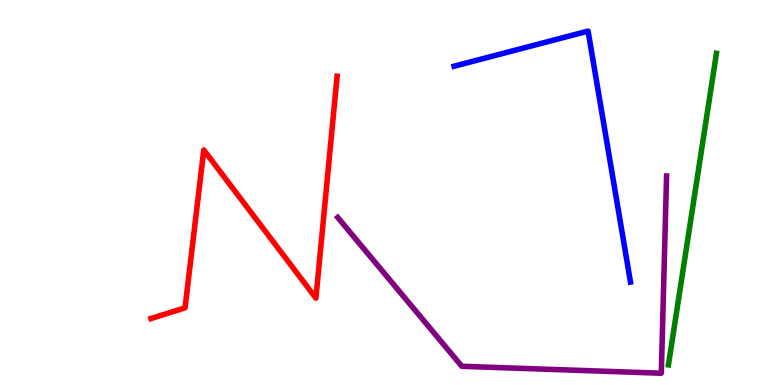[{'lines': ['blue', 'red'], 'intersections': []}, {'lines': ['green', 'red'], 'intersections': []}, {'lines': ['purple', 'red'], 'intersections': []}, {'lines': ['blue', 'green'], 'intersections': []}, {'lines': ['blue', 'purple'], 'intersections': []}, {'lines': ['green', 'purple'], 'intersections': []}]